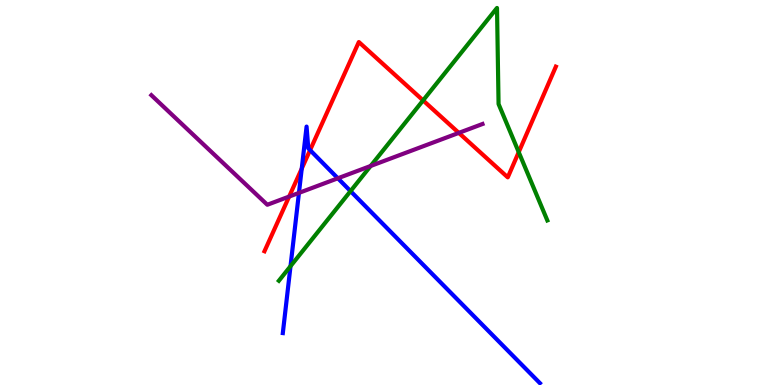[{'lines': ['blue', 'red'], 'intersections': [{'x': 3.89, 'y': 5.62}, {'x': 4.0, 'y': 6.1}]}, {'lines': ['green', 'red'], 'intersections': [{'x': 5.46, 'y': 7.39}, {'x': 6.69, 'y': 6.05}]}, {'lines': ['purple', 'red'], 'intersections': [{'x': 3.73, 'y': 4.89}, {'x': 5.92, 'y': 6.55}]}, {'lines': ['blue', 'green'], 'intersections': [{'x': 3.75, 'y': 3.09}, {'x': 4.52, 'y': 5.04}]}, {'lines': ['blue', 'purple'], 'intersections': [{'x': 3.86, 'y': 4.99}, {'x': 4.36, 'y': 5.37}]}, {'lines': ['green', 'purple'], 'intersections': [{'x': 4.78, 'y': 5.69}]}]